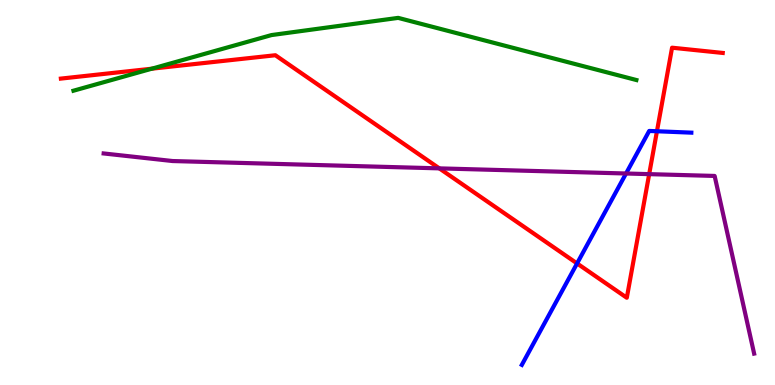[{'lines': ['blue', 'red'], 'intersections': [{'x': 7.45, 'y': 3.16}, {'x': 8.48, 'y': 6.59}]}, {'lines': ['green', 'red'], 'intersections': [{'x': 1.96, 'y': 8.22}]}, {'lines': ['purple', 'red'], 'intersections': [{'x': 5.67, 'y': 5.63}, {'x': 8.38, 'y': 5.48}]}, {'lines': ['blue', 'green'], 'intersections': []}, {'lines': ['blue', 'purple'], 'intersections': [{'x': 8.08, 'y': 5.49}]}, {'lines': ['green', 'purple'], 'intersections': []}]